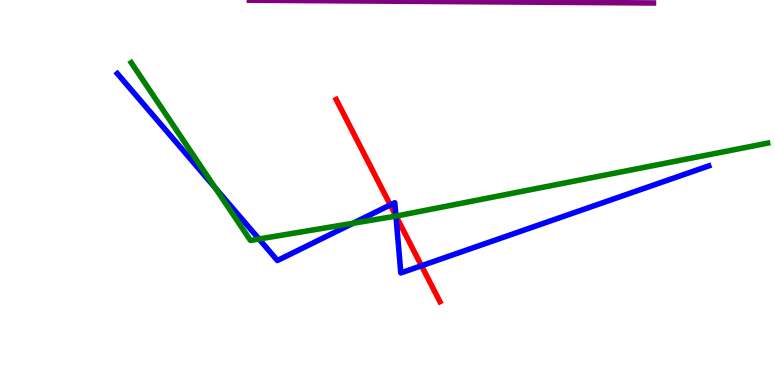[{'lines': ['blue', 'red'], 'intersections': [{'x': 5.04, 'y': 4.68}, {'x': 5.11, 'y': 4.39}, {'x': 5.44, 'y': 3.1}]}, {'lines': ['green', 'red'], 'intersections': [{'x': 5.11, 'y': 4.39}]}, {'lines': ['purple', 'red'], 'intersections': []}, {'lines': ['blue', 'green'], 'intersections': [{'x': 2.78, 'y': 5.12}, {'x': 3.34, 'y': 3.79}, {'x': 4.56, 'y': 4.2}, {'x': 5.11, 'y': 4.39}]}, {'lines': ['blue', 'purple'], 'intersections': []}, {'lines': ['green', 'purple'], 'intersections': []}]